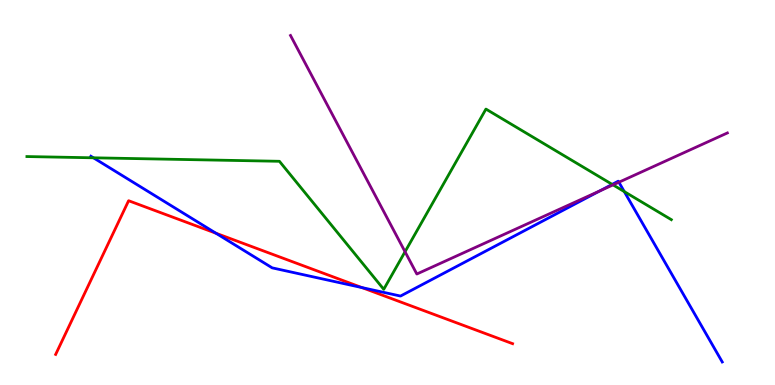[{'lines': ['blue', 'red'], 'intersections': [{'x': 2.79, 'y': 3.94}, {'x': 4.67, 'y': 2.53}]}, {'lines': ['green', 'red'], 'intersections': []}, {'lines': ['purple', 'red'], 'intersections': []}, {'lines': ['blue', 'green'], 'intersections': [{'x': 1.21, 'y': 5.9}, {'x': 7.9, 'y': 5.21}, {'x': 8.06, 'y': 5.02}]}, {'lines': ['blue', 'purple'], 'intersections': [{'x': 7.74, 'y': 5.04}, {'x': 7.99, 'y': 5.27}]}, {'lines': ['green', 'purple'], 'intersections': [{'x': 5.23, 'y': 3.46}, {'x': 7.91, 'y': 5.2}]}]